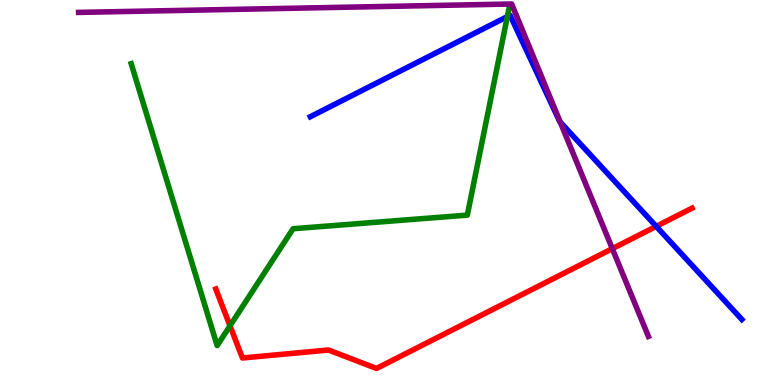[{'lines': ['blue', 'red'], 'intersections': [{'x': 8.47, 'y': 4.12}]}, {'lines': ['green', 'red'], 'intersections': [{'x': 2.97, 'y': 1.54}]}, {'lines': ['purple', 'red'], 'intersections': [{'x': 7.9, 'y': 3.54}]}, {'lines': ['blue', 'green'], 'intersections': [{'x': 6.55, 'y': 9.57}]}, {'lines': ['blue', 'purple'], 'intersections': [{'x': 7.23, 'y': 6.83}]}, {'lines': ['green', 'purple'], 'intersections': []}]